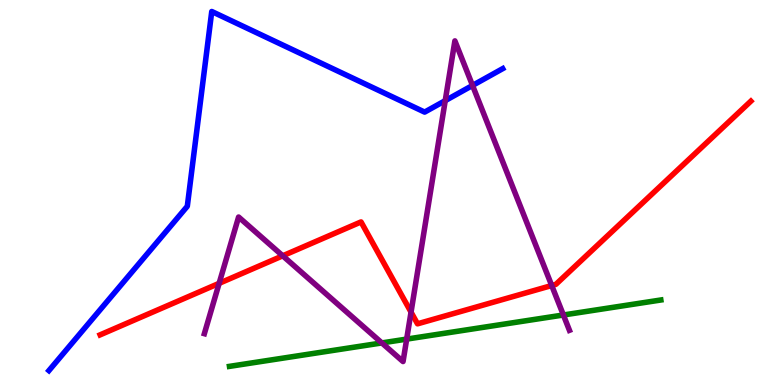[{'lines': ['blue', 'red'], 'intersections': []}, {'lines': ['green', 'red'], 'intersections': []}, {'lines': ['purple', 'red'], 'intersections': [{'x': 2.83, 'y': 2.64}, {'x': 3.65, 'y': 3.36}, {'x': 5.3, 'y': 1.89}, {'x': 7.12, 'y': 2.58}]}, {'lines': ['blue', 'green'], 'intersections': []}, {'lines': ['blue', 'purple'], 'intersections': [{'x': 5.74, 'y': 7.39}, {'x': 6.1, 'y': 7.78}]}, {'lines': ['green', 'purple'], 'intersections': [{'x': 4.93, 'y': 1.09}, {'x': 5.25, 'y': 1.19}, {'x': 7.27, 'y': 1.82}]}]